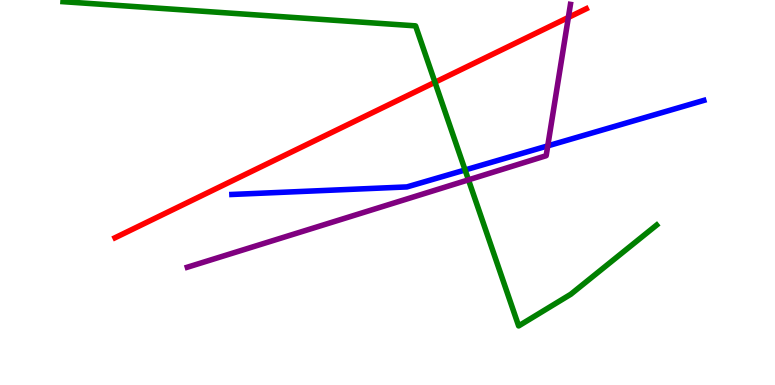[{'lines': ['blue', 'red'], 'intersections': []}, {'lines': ['green', 'red'], 'intersections': [{'x': 5.61, 'y': 7.86}]}, {'lines': ['purple', 'red'], 'intersections': [{'x': 7.33, 'y': 9.55}]}, {'lines': ['blue', 'green'], 'intersections': [{'x': 6.0, 'y': 5.59}]}, {'lines': ['blue', 'purple'], 'intersections': [{'x': 7.07, 'y': 6.21}]}, {'lines': ['green', 'purple'], 'intersections': [{'x': 6.04, 'y': 5.33}]}]